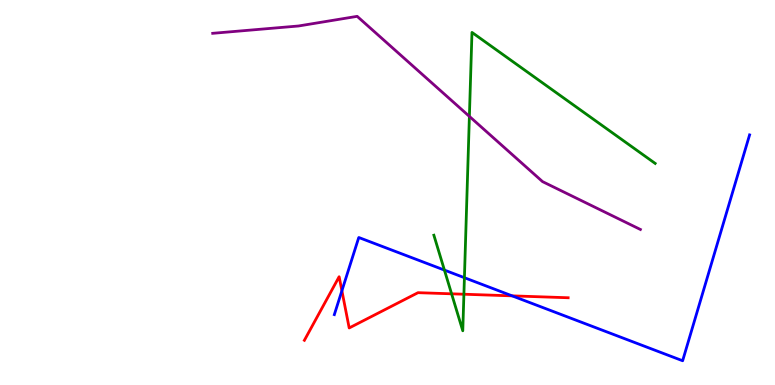[{'lines': ['blue', 'red'], 'intersections': [{'x': 4.41, 'y': 2.45}, {'x': 6.61, 'y': 2.32}]}, {'lines': ['green', 'red'], 'intersections': [{'x': 5.83, 'y': 2.37}, {'x': 5.99, 'y': 2.36}]}, {'lines': ['purple', 'red'], 'intersections': []}, {'lines': ['blue', 'green'], 'intersections': [{'x': 5.73, 'y': 2.98}, {'x': 5.99, 'y': 2.79}]}, {'lines': ['blue', 'purple'], 'intersections': []}, {'lines': ['green', 'purple'], 'intersections': [{'x': 6.06, 'y': 6.98}]}]